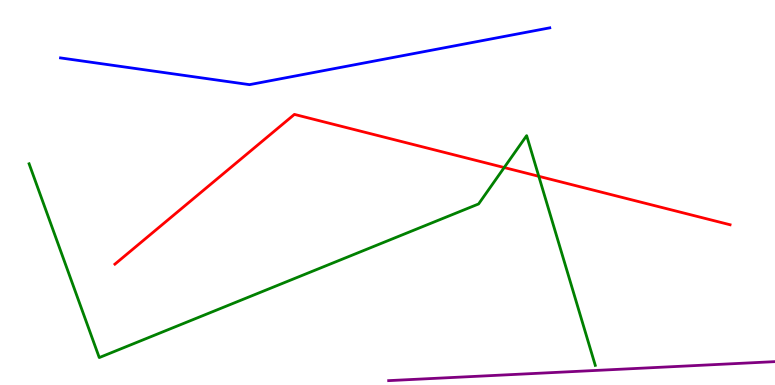[{'lines': ['blue', 'red'], 'intersections': []}, {'lines': ['green', 'red'], 'intersections': [{'x': 6.51, 'y': 5.65}, {'x': 6.95, 'y': 5.42}]}, {'lines': ['purple', 'red'], 'intersections': []}, {'lines': ['blue', 'green'], 'intersections': []}, {'lines': ['blue', 'purple'], 'intersections': []}, {'lines': ['green', 'purple'], 'intersections': []}]